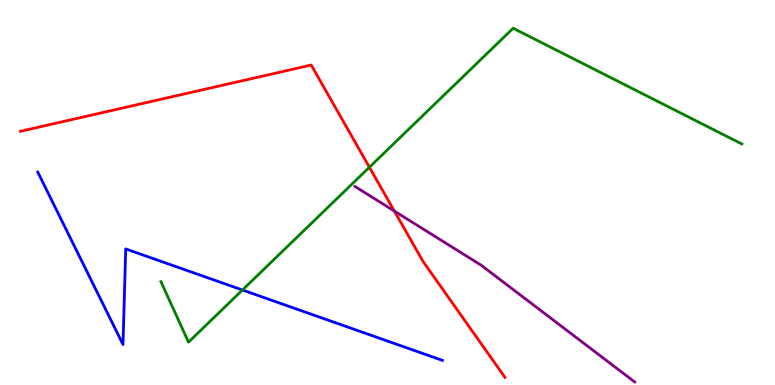[{'lines': ['blue', 'red'], 'intersections': []}, {'lines': ['green', 'red'], 'intersections': [{'x': 4.77, 'y': 5.66}]}, {'lines': ['purple', 'red'], 'intersections': [{'x': 5.09, 'y': 4.52}]}, {'lines': ['blue', 'green'], 'intersections': [{'x': 3.13, 'y': 2.47}]}, {'lines': ['blue', 'purple'], 'intersections': []}, {'lines': ['green', 'purple'], 'intersections': []}]